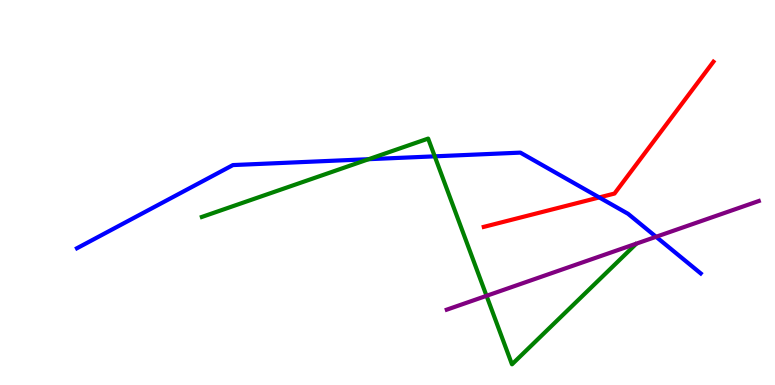[{'lines': ['blue', 'red'], 'intersections': [{'x': 7.73, 'y': 4.87}]}, {'lines': ['green', 'red'], 'intersections': []}, {'lines': ['purple', 'red'], 'intersections': []}, {'lines': ['blue', 'green'], 'intersections': [{'x': 4.76, 'y': 5.87}, {'x': 5.61, 'y': 5.94}]}, {'lines': ['blue', 'purple'], 'intersections': [{'x': 8.47, 'y': 3.85}]}, {'lines': ['green', 'purple'], 'intersections': [{'x': 6.28, 'y': 2.32}]}]